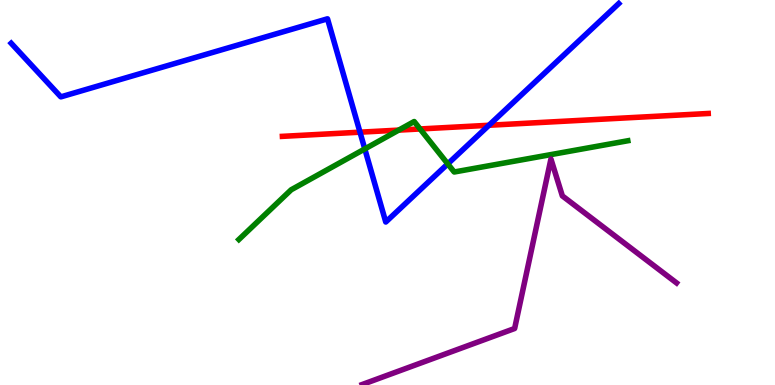[{'lines': ['blue', 'red'], 'intersections': [{'x': 4.65, 'y': 6.57}, {'x': 6.31, 'y': 6.75}]}, {'lines': ['green', 'red'], 'intersections': [{'x': 5.14, 'y': 6.62}, {'x': 5.42, 'y': 6.65}]}, {'lines': ['purple', 'red'], 'intersections': []}, {'lines': ['blue', 'green'], 'intersections': [{'x': 4.71, 'y': 6.13}, {'x': 5.78, 'y': 5.74}]}, {'lines': ['blue', 'purple'], 'intersections': []}, {'lines': ['green', 'purple'], 'intersections': []}]